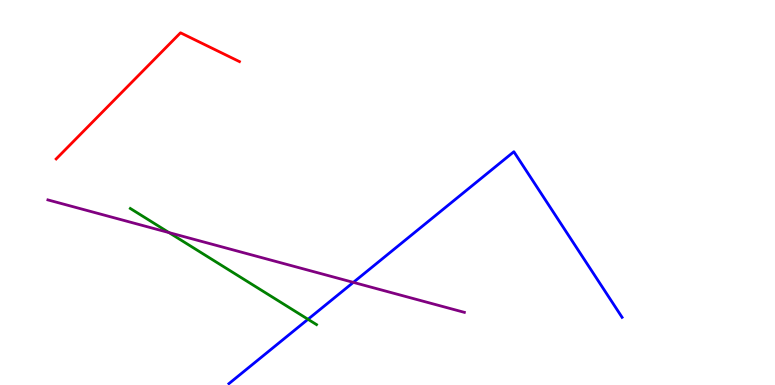[{'lines': ['blue', 'red'], 'intersections': []}, {'lines': ['green', 'red'], 'intersections': []}, {'lines': ['purple', 'red'], 'intersections': []}, {'lines': ['blue', 'green'], 'intersections': [{'x': 3.97, 'y': 1.71}]}, {'lines': ['blue', 'purple'], 'intersections': [{'x': 4.56, 'y': 2.67}]}, {'lines': ['green', 'purple'], 'intersections': [{'x': 2.18, 'y': 3.96}]}]